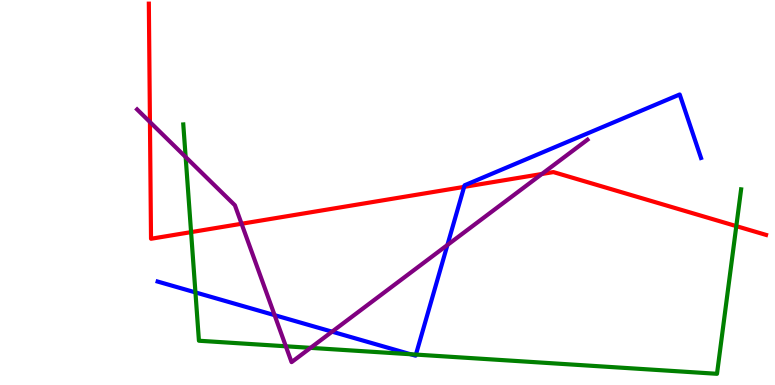[{'lines': ['blue', 'red'], 'intersections': [{'x': 5.99, 'y': 5.15}]}, {'lines': ['green', 'red'], 'intersections': [{'x': 2.47, 'y': 3.97}, {'x': 9.5, 'y': 4.13}]}, {'lines': ['purple', 'red'], 'intersections': [{'x': 1.93, 'y': 6.83}, {'x': 3.12, 'y': 4.19}, {'x': 6.99, 'y': 5.48}]}, {'lines': ['blue', 'green'], 'intersections': [{'x': 2.52, 'y': 2.4}, {'x': 5.3, 'y': 0.799}, {'x': 5.37, 'y': 0.79}]}, {'lines': ['blue', 'purple'], 'intersections': [{'x': 3.54, 'y': 1.81}, {'x': 4.28, 'y': 1.39}, {'x': 5.77, 'y': 3.64}]}, {'lines': ['green', 'purple'], 'intersections': [{'x': 2.4, 'y': 5.92}, {'x': 3.69, 'y': 1.01}, {'x': 4.01, 'y': 0.965}]}]